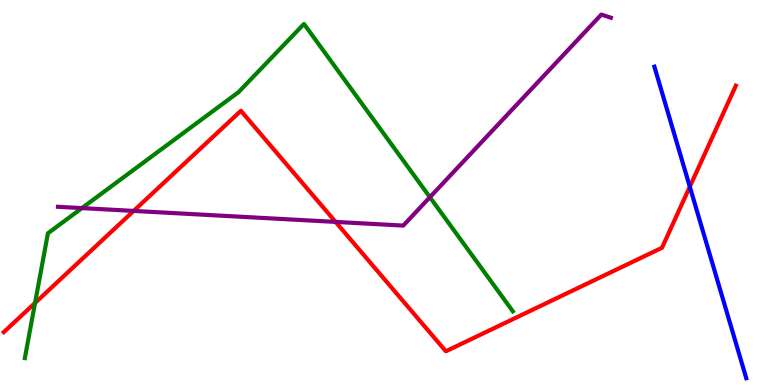[{'lines': ['blue', 'red'], 'intersections': [{'x': 8.9, 'y': 5.15}]}, {'lines': ['green', 'red'], 'intersections': [{'x': 0.452, 'y': 2.13}]}, {'lines': ['purple', 'red'], 'intersections': [{'x': 1.72, 'y': 4.52}, {'x': 4.33, 'y': 4.24}]}, {'lines': ['blue', 'green'], 'intersections': []}, {'lines': ['blue', 'purple'], 'intersections': []}, {'lines': ['green', 'purple'], 'intersections': [{'x': 1.06, 'y': 4.59}, {'x': 5.55, 'y': 4.88}]}]